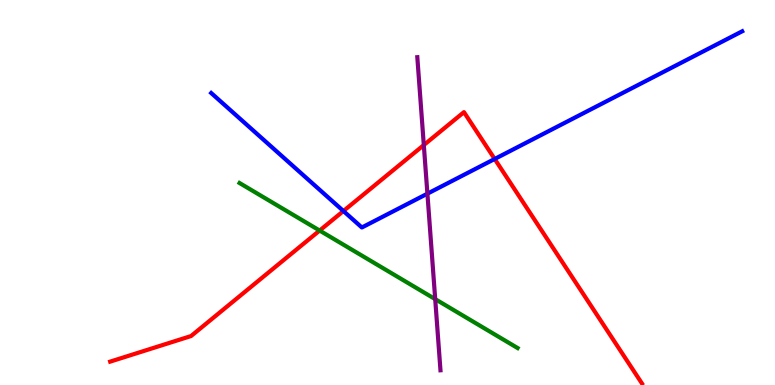[{'lines': ['blue', 'red'], 'intersections': [{'x': 4.43, 'y': 4.52}, {'x': 6.38, 'y': 5.87}]}, {'lines': ['green', 'red'], 'intersections': [{'x': 4.12, 'y': 4.01}]}, {'lines': ['purple', 'red'], 'intersections': [{'x': 5.47, 'y': 6.23}]}, {'lines': ['blue', 'green'], 'intersections': []}, {'lines': ['blue', 'purple'], 'intersections': [{'x': 5.51, 'y': 4.97}]}, {'lines': ['green', 'purple'], 'intersections': [{'x': 5.62, 'y': 2.23}]}]